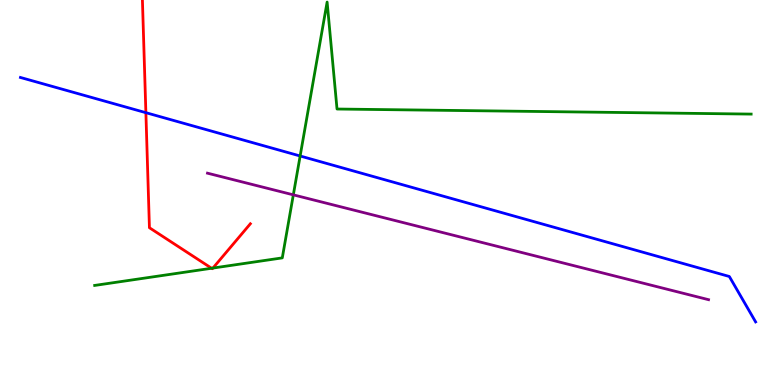[{'lines': ['blue', 'red'], 'intersections': [{'x': 1.88, 'y': 7.07}]}, {'lines': ['green', 'red'], 'intersections': [{'x': 2.73, 'y': 3.03}, {'x': 2.75, 'y': 3.04}]}, {'lines': ['purple', 'red'], 'intersections': []}, {'lines': ['blue', 'green'], 'intersections': [{'x': 3.87, 'y': 5.95}]}, {'lines': ['blue', 'purple'], 'intersections': []}, {'lines': ['green', 'purple'], 'intersections': [{'x': 3.78, 'y': 4.94}]}]